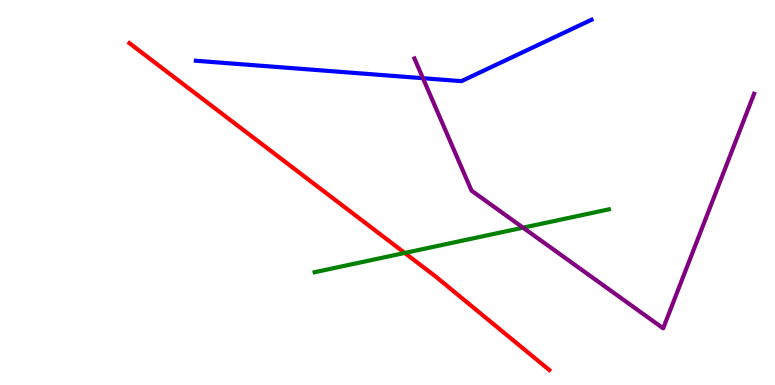[{'lines': ['blue', 'red'], 'intersections': []}, {'lines': ['green', 'red'], 'intersections': [{'x': 5.22, 'y': 3.43}]}, {'lines': ['purple', 'red'], 'intersections': []}, {'lines': ['blue', 'green'], 'intersections': []}, {'lines': ['blue', 'purple'], 'intersections': [{'x': 5.46, 'y': 7.97}]}, {'lines': ['green', 'purple'], 'intersections': [{'x': 6.75, 'y': 4.09}]}]